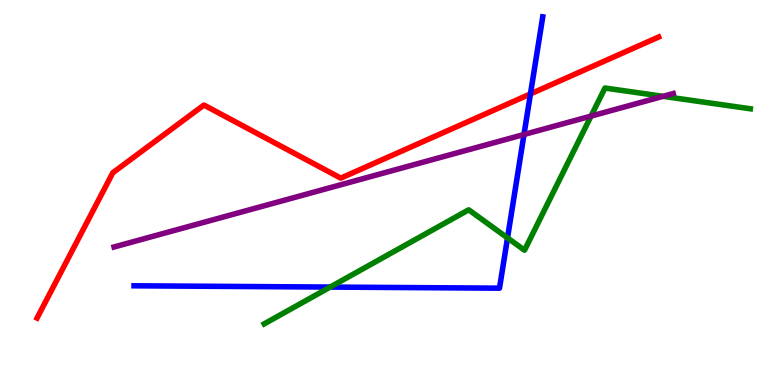[{'lines': ['blue', 'red'], 'intersections': [{'x': 6.84, 'y': 7.56}]}, {'lines': ['green', 'red'], 'intersections': []}, {'lines': ['purple', 'red'], 'intersections': []}, {'lines': ['blue', 'green'], 'intersections': [{'x': 4.26, 'y': 2.54}, {'x': 6.55, 'y': 3.82}]}, {'lines': ['blue', 'purple'], 'intersections': [{'x': 6.76, 'y': 6.51}]}, {'lines': ['green', 'purple'], 'intersections': [{'x': 7.63, 'y': 6.98}, {'x': 8.56, 'y': 7.5}]}]